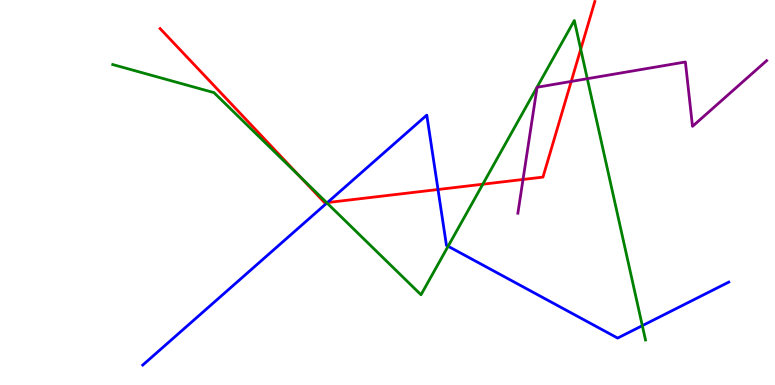[{'lines': ['blue', 'red'], 'intersections': [{'x': 4.22, 'y': 4.74}, {'x': 5.65, 'y': 5.08}]}, {'lines': ['green', 'red'], 'intersections': [{'x': 3.87, 'y': 5.41}, {'x': 4.22, 'y': 4.74}, {'x': 6.23, 'y': 5.22}, {'x': 7.49, 'y': 8.72}]}, {'lines': ['purple', 'red'], 'intersections': [{'x': 6.75, 'y': 5.34}, {'x': 7.37, 'y': 7.88}]}, {'lines': ['blue', 'green'], 'intersections': [{'x': 4.22, 'y': 4.73}, {'x': 5.78, 'y': 3.6}, {'x': 8.29, 'y': 1.54}]}, {'lines': ['blue', 'purple'], 'intersections': []}, {'lines': ['green', 'purple'], 'intersections': [{'x': 7.58, 'y': 7.96}]}]